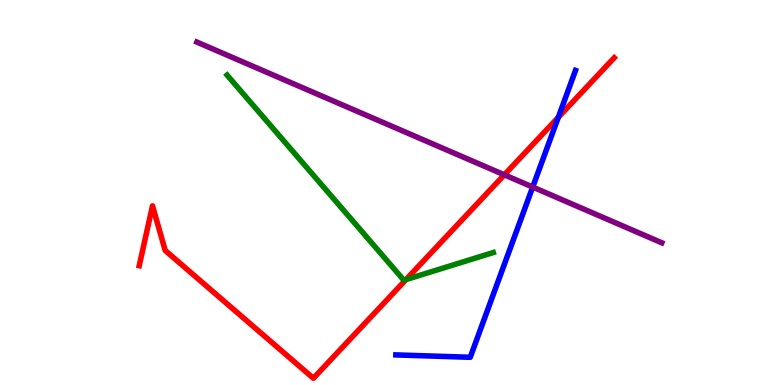[{'lines': ['blue', 'red'], 'intersections': [{'x': 7.2, 'y': 6.95}]}, {'lines': ['green', 'red'], 'intersections': [{'x': 5.24, 'y': 2.74}]}, {'lines': ['purple', 'red'], 'intersections': [{'x': 6.51, 'y': 5.46}]}, {'lines': ['blue', 'green'], 'intersections': []}, {'lines': ['blue', 'purple'], 'intersections': [{'x': 6.87, 'y': 5.14}]}, {'lines': ['green', 'purple'], 'intersections': []}]